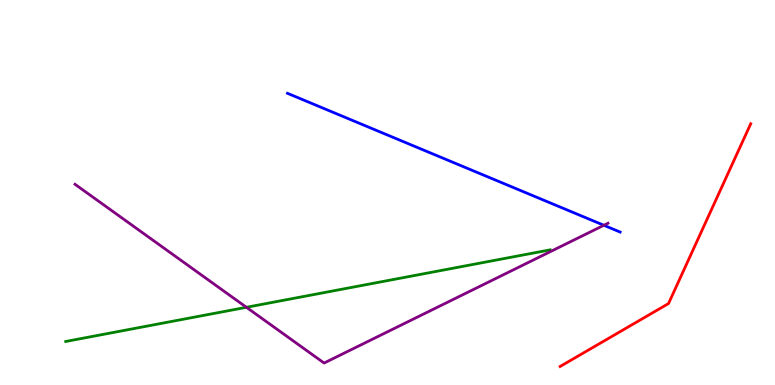[{'lines': ['blue', 'red'], 'intersections': []}, {'lines': ['green', 'red'], 'intersections': []}, {'lines': ['purple', 'red'], 'intersections': []}, {'lines': ['blue', 'green'], 'intersections': []}, {'lines': ['blue', 'purple'], 'intersections': [{'x': 7.79, 'y': 4.15}]}, {'lines': ['green', 'purple'], 'intersections': [{'x': 3.18, 'y': 2.02}]}]